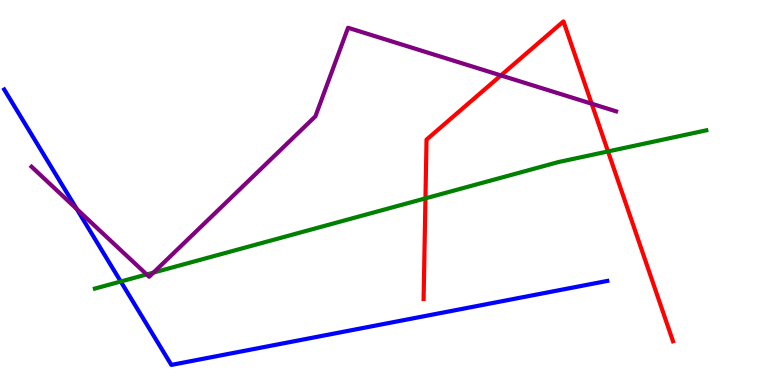[{'lines': ['blue', 'red'], 'intersections': []}, {'lines': ['green', 'red'], 'intersections': [{'x': 5.49, 'y': 4.85}, {'x': 7.85, 'y': 6.07}]}, {'lines': ['purple', 'red'], 'intersections': [{'x': 6.46, 'y': 8.04}, {'x': 7.63, 'y': 7.31}]}, {'lines': ['blue', 'green'], 'intersections': [{'x': 1.56, 'y': 2.69}]}, {'lines': ['blue', 'purple'], 'intersections': [{'x': 0.99, 'y': 4.57}]}, {'lines': ['green', 'purple'], 'intersections': [{'x': 1.89, 'y': 2.87}, {'x': 1.98, 'y': 2.92}]}]